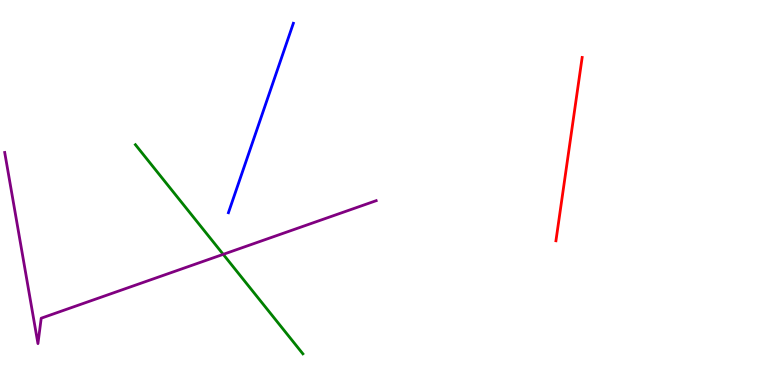[{'lines': ['blue', 'red'], 'intersections': []}, {'lines': ['green', 'red'], 'intersections': []}, {'lines': ['purple', 'red'], 'intersections': []}, {'lines': ['blue', 'green'], 'intersections': []}, {'lines': ['blue', 'purple'], 'intersections': []}, {'lines': ['green', 'purple'], 'intersections': [{'x': 2.88, 'y': 3.39}]}]